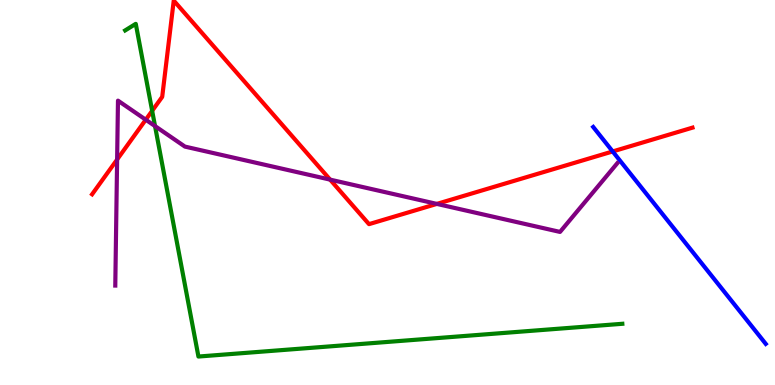[{'lines': ['blue', 'red'], 'intersections': [{'x': 7.91, 'y': 6.07}]}, {'lines': ['green', 'red'], 'intersections': [{'x': 1.96, 'y': 7.12}]}, {'lines': ['purple', 'red'], 'intersections': [{'x': 1.51, 'y': 5.86}, {'x': 1.88, 'y': 6.89}, {'x': 4.26, 'y': 5.33}, {'x': 5.64, 'y': 4.7}]}, {'lines': ['blue', 'green'], 'intersections': []}, {'lines': ['blue', 'purple'], 'intersections': []}, {'lines': ['green', 'purple'], 'intersections': [{'x': 2.0, 'y': 6.73}]}]